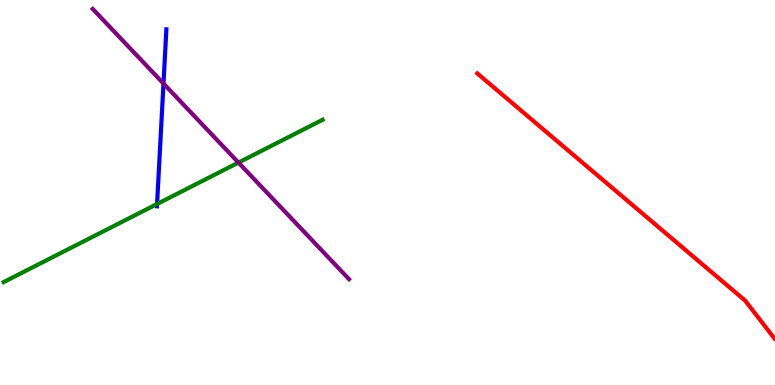[{'lines': ['blue', 'red'], 'intersections': []}, {'lines': ['green', 'red'], 'intersections': []}, {'lines': ['purple', 'red'], 'intersections': []}, {'lines': ['blue', 'green'], 'intersections': [{'x': 2.03, 'y': 4.7}]}, {'lines': ['blue', 'purple'], 'intersections': [{'x': 2.11, 'y': 7.83}]}, {'lines': ['green', 'purple'], 'intersections': [{'x': 3.08, 'y': 5.78}]}]